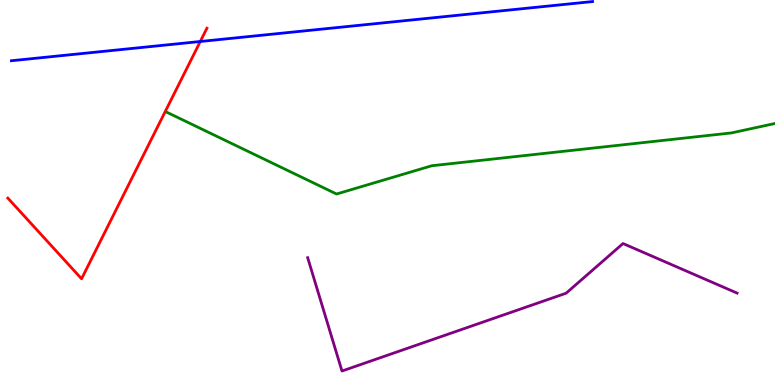[{'lines': ['blue', 'red'], 'intersections': [{'x': 2.58, 'y': 8.92}]}, {'lines': ['green', 'red'], 'intersections': []}, {'lines': ['purple', 'red'], 'intersections': []}, {'lines': ['blue', 'green'], 'intersections': []}, {'lines': ['blue', 'purple'], 'intersections': []}, {'lines': ['green', 'purple'], 'intersections': []}]